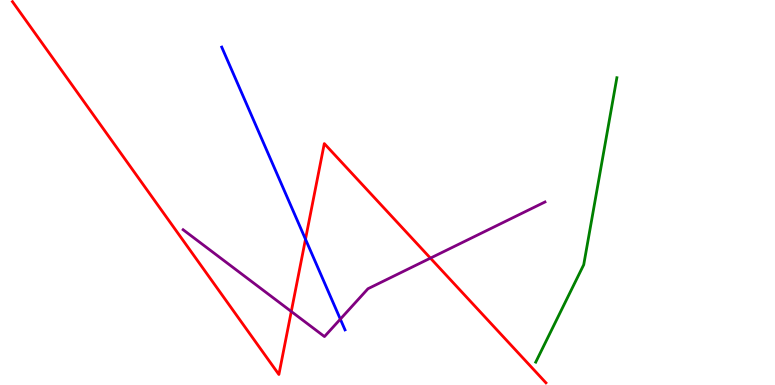[{'lines': ['blue', 'red'], 'intersections': [{'x': 3.94, 'y': 3.79}]}, {'lines': ['green', 'red'], 'intersections': []}, {'lines': ['purple', 'red'], 'intersections': [{'x': 3.76, 'y': 1.91}, {'x': 5.55, 'y': 3.3}]}, {'lines': ['blue', 'green'], 'intersections': []}, {'lines': ['blue', 'purple'], 'intersections': [{'x': 4.39, 'y': 1.71}]}, {'lines': ['green', 'purple'], 'intersections': []}]